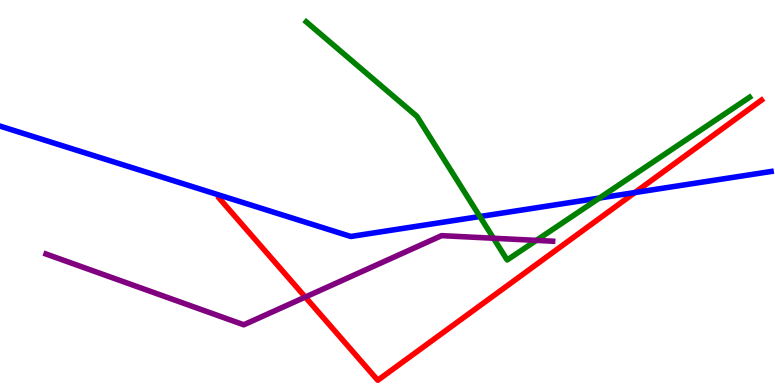[{'lines': ['blue', 'red'], 'intersections': [{'x': 8.19, 'y': 5.0}]}, {'lines': ['green', 'red'], 'intersections': []}, {'lines': ['purple', 'red'], 'intersections': [{'x': 3.94, 'y': 2.28}]}, {'lines': ['blue', 'green'], 'intersections': [{'x': 6.19, 'y': 4.38}, {'x': 7.73, 'y': 4.86}]}, {'lines': ['blue', 'purple'], 'intersections': []}, {'lines': ['green', 'purple'], 'intersections': [{'x': 6.37, 'y': 3.81}, {'x': 6.92, 'y': 3.76}]}]